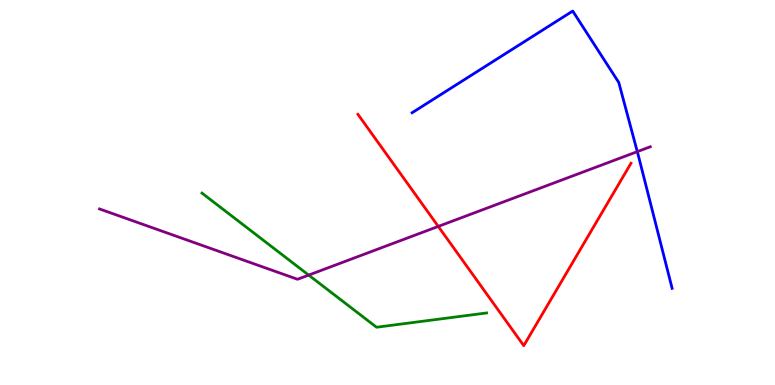[{'lines': ['blue', 'red'], 'intersections': []}, {'lines': ['green', 'red'], 'intersections': []}, {'lines': ['purple', 'red'], 'intersections': [{'x': 5.66, 'y': 4.12}]}, {'lines': ['blue', 'green'], 'intersections': []}, {'lines': ['blue', 'purple'], 'intersections': [{'x': 8.22, 'y': 6.06}]}, {'lines': ['green', 'purple'], 'intersections': [{'x': 3.98, 'y': 2.85}]}]